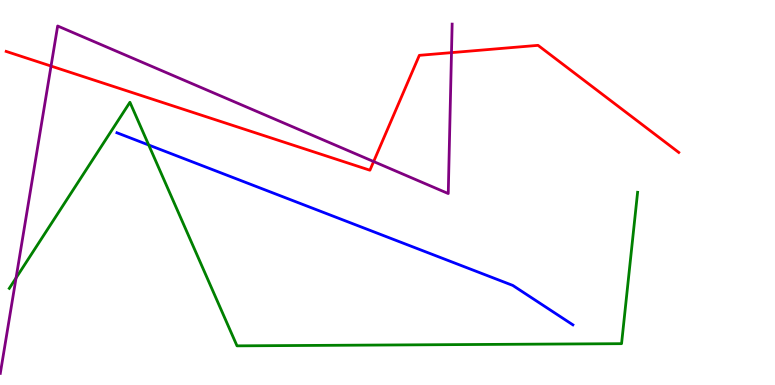[{'lines': ['blue', 'red'], 'intersections': []}, {'lines': ['green', 'red'], 'intersections': []}, {'lines': ['purple', 'red'], 'intersections': [{'x': 0.659, 'y': 8.28}, {'x': 4.82, 'y': 5.8}, {'x': 5.83, 'y': 8.63}]}, {'lines': ['blue', 'green'], 'intersections': [{'x': 1.92, 'y': 6.23}]}, {'lines': ['blue', 'purple'], 'intersections': []}, {'lines': ['green', 'purple'], 'intersections': [{'x': 0.207, 'y': 2.78}]}]